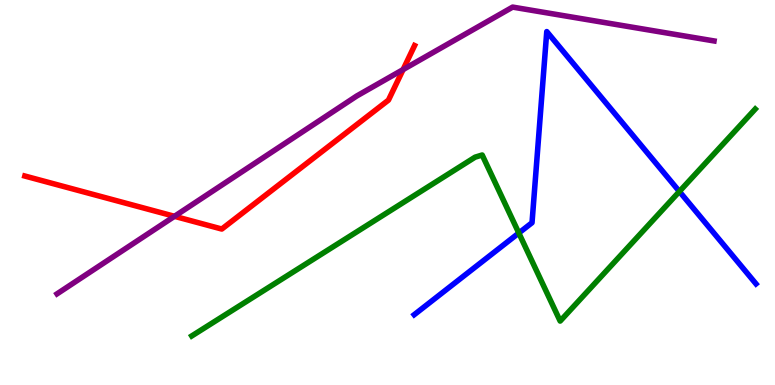[{'lines': ['blue', 'red'], 'intersections': []}, {'lines': ['green', 'red'], 'intersections': []}, {'lines': ['purple', 'red'], 'intersections': [{'x': 2.25, 'y': 4.38}, {'x': 5.2, 'y': 8.19}]}, {'lines': ['blue', 'green'], 'intersections': [{'x': 6.69, 'y': 3.95}, {'x': 8.77, 'y': 5.03}]}, {'lines': ['blue', 'purple'], 'intersections': []}, {'lines': ['green', 'purple'], 'intersections': []}]